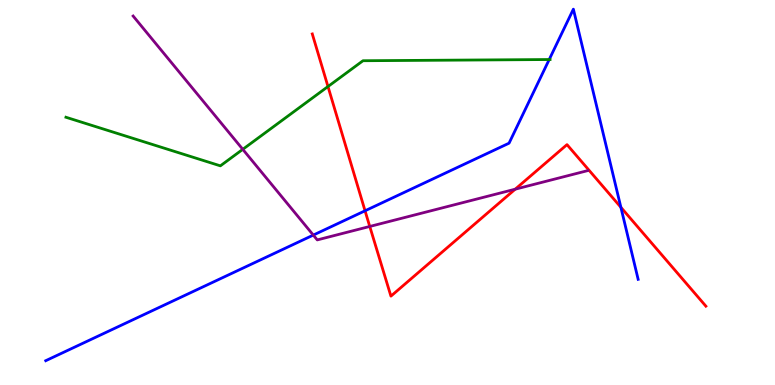[{'lines': ['blue', 'red'], 'intersections': [{'x': 4.71, 'y': 4.52}, {'x': 8.01, 'y': 4.62}]}, {'lines': ['green', 'red'], 'intersections': [{'x': 4.23, 'y': 7.75}]}, {'lines': ['purple', 'red'], 'intersections': [{'x': 4.77, 'y': 4.12}, {'x': 6.65, 'y': 5.09}]}, {'lines': ['blue', 'green'], 'intersections': [{'x': 7.09, 'y': 8.45}]}, {'lines': ['blue', 'purple'], 'intersections': [{'x': 4.04, 'y': 3.89}]}, {'lines': ['green', 'purple'], 'intersections': [{'x': 3.13, 'y': 6.12}]}]